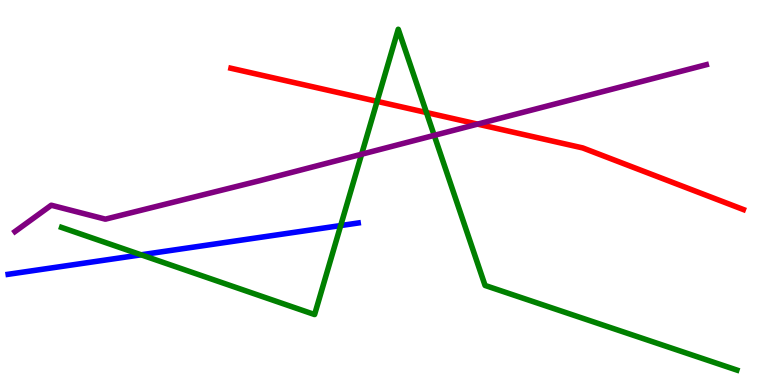[{'lines': ['blue', 'red'], 'intersections': []}, {'lines': ['green', 'red'], 'intersections': [{'x': 4.87, 'y': 7.37}, {'x': 5.5, 'y': 7.08}]}, {'lines': ['purple', 'red'], 'intersections': [{'x': 6.16, 'y': 6.78}]}, {'lines': ['blue', 'green'], 'intersections': [{'x': 1.82, 'y': 3.38}, {'x': 4.4, 'y': 4.14}]}, {'lines': ['blue', 'purple'], 'intersections': []}, {'lines': ['green', 'purple'], 'intersections': [{'x': 4.67, 'y': 5.99}, {'x': 5.6, 'y': 6.48}]}]